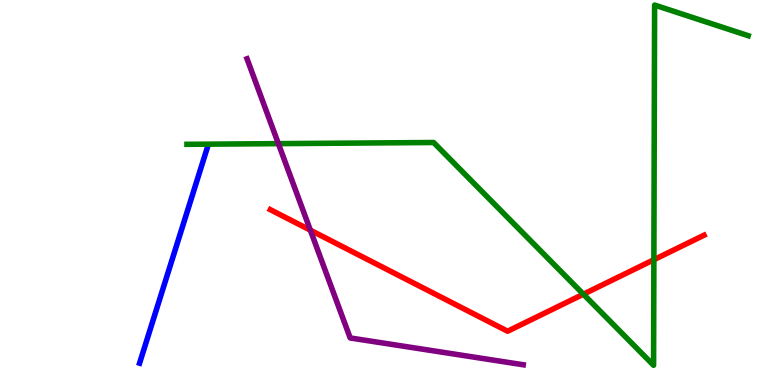[{'lines': ['blue', 'red'], 'intersections': []}, {'lines': ['green', 'red'], 'intersections': [{'x': 7.53, 'y': 2.36}, {'x': 8.44, 'y': 3.25}]}, {'lines': ['purple', 'red'], 'intersections': [{'x': 4.0, 'y': 4.02}]}, {'lines': ['blue', 'green'], 'intersections': []}, {'lines': ['blue', 'purple'], 'intersections': []}, {'lines': ['green', 'purple'], 'intersections': [{'x': 3.59, 'y': 6.27}]}]